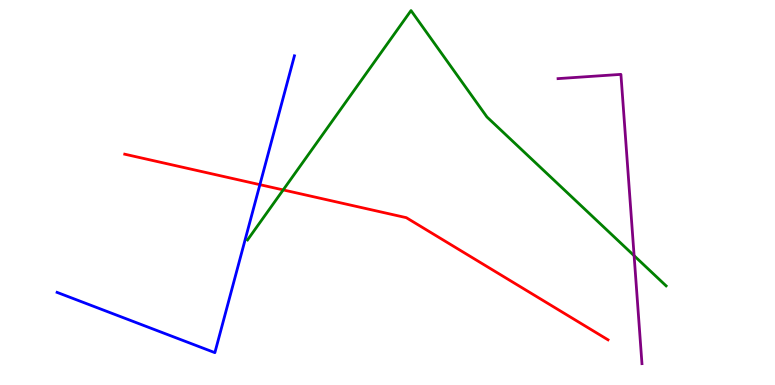[{'lines': ['blue', 'red'], 'intersections': [{'x': 3.35, 'y': 5.2}]}, {'lines': ['green', 'red'], 'intersections': [{'x': 3.65, 'y': 5.07}]}, {'lines': ['purple', 'red'], 'intersections': []}, {'lines': ['blue', 'green'], 'intersections': []}, {'lines': ['blue', 'purple'], 'intersections': []}, {'lines': ['green', 'purple'], 'intersections': [{'x': 8.18, 'y': 3.36}]}]